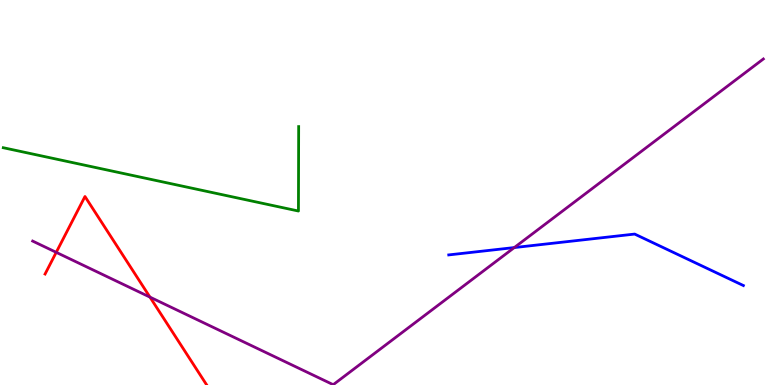[{'lines': ['blue', 'red'], 'intersections': []}, {'lines': ['green', 'red'], 'intersections': []}, {'lines': ['purple', 'red'], 'intersections': [{'x': 0.726, 'y': 3.45}, {'x': 1.94, 'y': 2.28}]}, {'lines': ['blue', 'green'], 'intersections': []}, {'lines': ['blue', 'purple'], 'intersections': [{'x': 6.64, 'y': 3.57}]}, {'lines': ['green', 'purple'], 'intersections': []}]